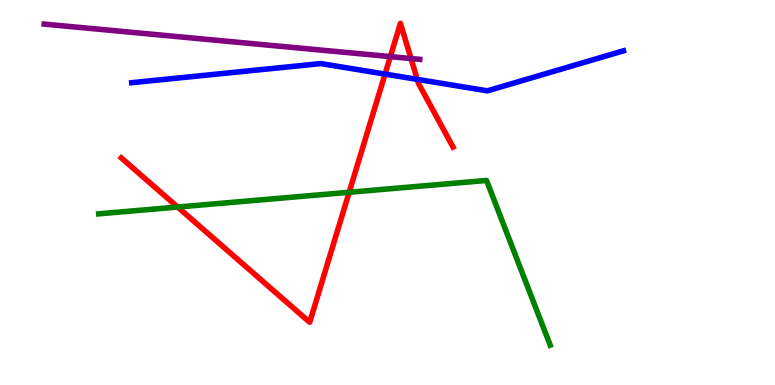[{'lines': ['blue', 'red'], 'intersections': [{'x': 4.97, 'y': 8.08}, {'x': 5.38, 'y': 7.94}]}, {'lines': ['green', 'red'], 'intersections': [{'x': 2.29, 'y': 4.62}, {'x': 4.51, 'y': 5.01}]}, {'lines': ['purple', 'red'], 'intersections': [{'x': 5.04, 'y': 8.53}, {'x': 5.3, 'y': 8.48}]}, {'lines': ['blue', 'green'], 'intersections': []}, {'lines': ['blue', 'purple'], 'intersections': []}, {'lines': ['green', 'purple'], 'intersections': []}]